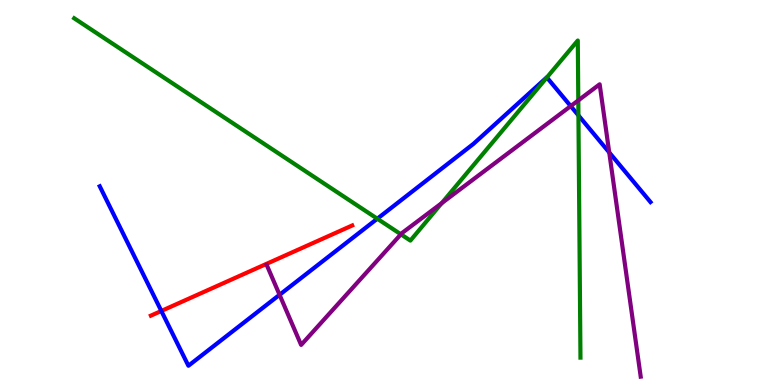[{'lines': ['blue', 'red'], 'intersections': [{'x': 2.08, 'y': 1.92}]}, {'lines': ['green', 'red'], 'intersections': []}, {'lines': ['purple', 'red'], 'intersections': []}, {'lines': ['blue', 'green'], 'intersections': [{'x': 4.87, 'y': 4.32}, {'x': 7.06, 'y': 7.99}, {'x': 7.46, 'y': 7.0}]}, {'lines': ['blue', 'purple'], 'intersections': [{'x': 3.61, 'y': 2.34}, {'x': 7.36, 'y': 7.24}, {'x': 7.86, 'y': 6.04}]}, {'lines': ['green', 'purple'], 'intersections': [{'x': 5.17, 'y': 3.91}, {'x': 5.7, 'y': 4.72}, {'x': 7.46, 'y': 7.39}]}]